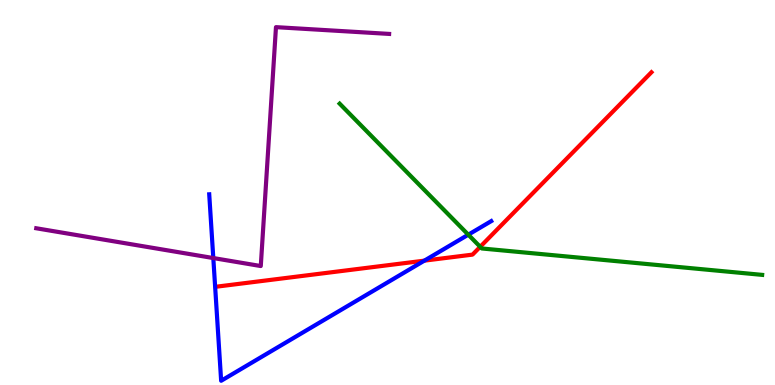[{'lines': ['blue', 'red'], 'intersections': [{'x': 5.48, 'y': 3.23}]}, {'lines': ['green', 'red'], 'intersections': [{'x': 6.2, 'y': 3.59}]}, {'lines': ['purple', 'red'], 'intersections': []}, {'lines': ['blue', 'green'], 'intersections': [{'x': 6.04, 'y': 3.9}]}, {'lines': ['blue', 'purple'], 'intersections': [{'x': 2.75, 'y': 3.3}]}, {'lines': ['green', 'purple'], 'intersections': []}]